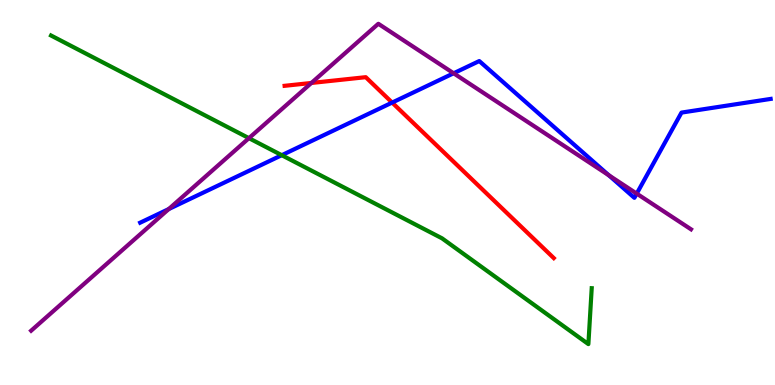[{'lines': ['blue', 'red'], 'intersections': [{'x': 5.06, 'y': 7.34}]}, {'lines': ['green', 'red'], 'intersections': []}, {'lines': ['purple', 'red'], 'intersections': [{'x': 4.02, 'y': 7.85}]}, {'lines': ['blue', 'green'], 'intersections': [{'x': 3.64, 'y': 5.97}]}, {'lines': ['blue', 'purple'], 'intersections': [{'x': 2.18, 'y': 4.57}, {'x': 5.85, 'y': 8.1}, {'x': 7.86, 'y': 5.45}, {'x': 8.22, 'y': 4.97}]}, {'lines': ['green', 'purple'], 'intersections': [{'x': 3.21, 'y': 6.41}]}]